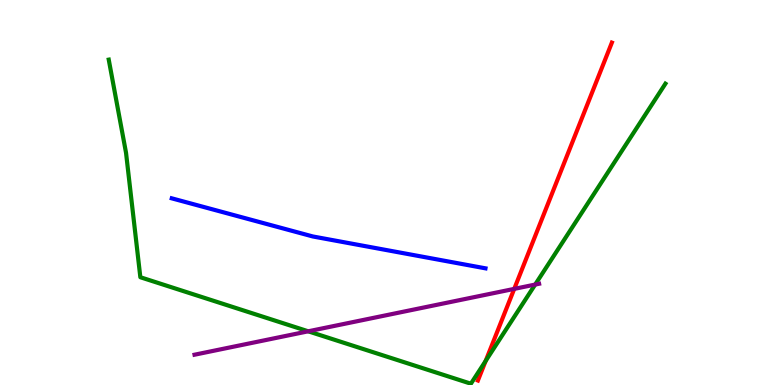[{'lines': ['blue', 'red'], 'intersections': []}, {'lines': ['green', 'red'], 'intersections': [{'x': 6.27, 'y': 0.625}]}, {'lines': ['purple', 'red'], 'intersections': [{'x': 6.64, 'y': 2.5}]}, {'lines': ['blue', 'green'], 'intersections': []}, {'lines': ['blue', 'purple'], 'intersections': []}, {'lines': ['green', 'purple'], 'intersections': [{'x': 3.98, 'y': 1.39}, {'x': 6.91, 'y': 2.61}]}]